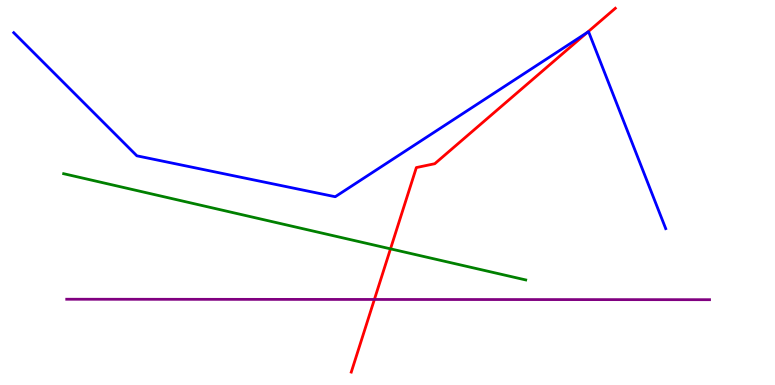[{'lines': ['blue', 'red'], 'intersections': [{'x': 7.58, 'y': 9.16}]}, {'lines': ['green', 'red'], 'intersections': [{'x': 5.04, 'y': 3.54}]}, {'lines': ['purple', 'red'], 'intersections': [{'x': 4.83, 'y': 2.22}]}, {'lines': ['blue', 'green'], 'intersections': []}, {'lines': ['blue', 'purple'], 'intersections': []}, {'lines': ['green', 'purple'], 'intersections': []}]